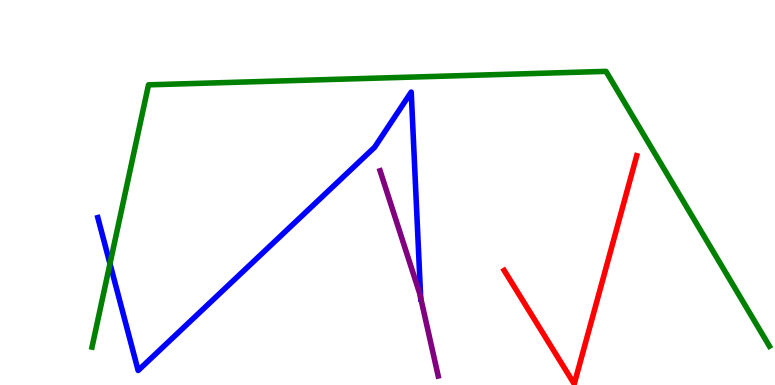[{'lines': ['blue', 'red'], 'intersections': []}, {'lines': ['green', 'red'], 'intersections': []}, {'lines': ['purple', 'red'], 'intersections': []}, {'lines': ['blue', 'green'], 'intersections': [{'x': 1.42, 'y': 3.15}]}, {'lines': ['blue', 'purple'], 'intersections': [{'x': 5.43, 'y': 2.26}]}, {'lines': ['green', 'purple'], 'intersections': []}]